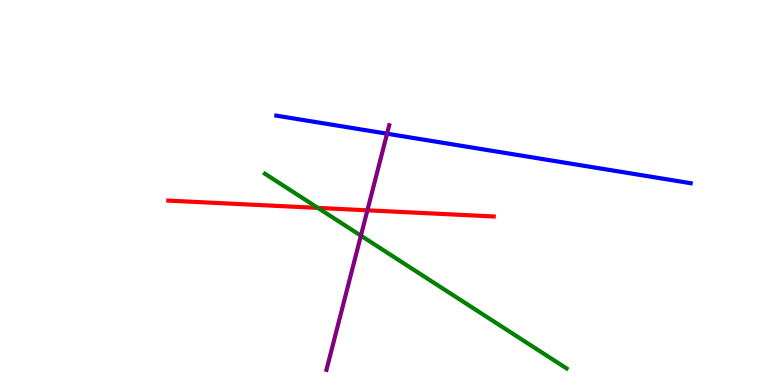[{'lines': ['blue', 'red'], 'intersections': []}, {'lines': ['green', 'red'], 'intersections': [{'x': 4.1, 'y': 4.6}]}, {'lines': ['purple', 'red'], 'intersections': [{'x': 4.74, 'y': 4.54}]}, {'lines': ['blue', 'green'], 'intersections': []}, {'lines': ['blue', 'purple'], 'intersections': [{'x': 4.99, 'y': 6.53}]}, {'lines': ['green', 'purple'], 'intersections': [{'x': 4.66, 'y': 3.88}]}]